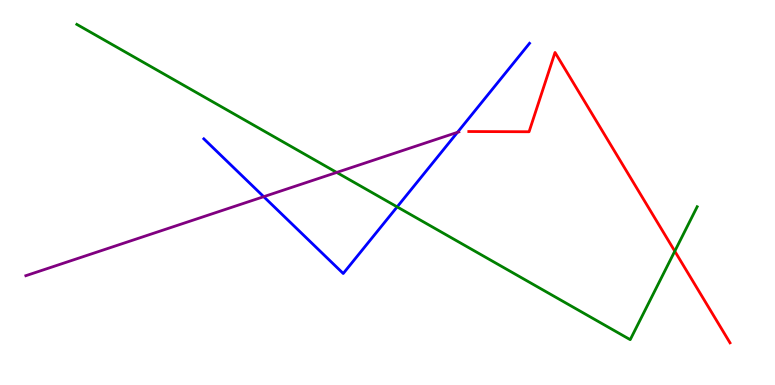[{'lines': ['blue', 'red'], 'intersections': []}, {'lines': ['green', 'red'], 'intersections': [{'x': 8.71, 'y': 3.48}]}, {'lines': ['purple', 'red'], 'intersections': []}, {'lines': ['blue', 'green'], 'intersections': [{'x': 5.12, 'y': 4.63}]}, {'lines': ['blue', 'purple'], 'intersections': [{'x': 3.4, 'y': 4.89}, {'x': 5.9, 'y': 6.56}]}, {'lines': ['green', 'purple'], 'intersections': [{'x': 4.34, 'y': 5.52}]}]